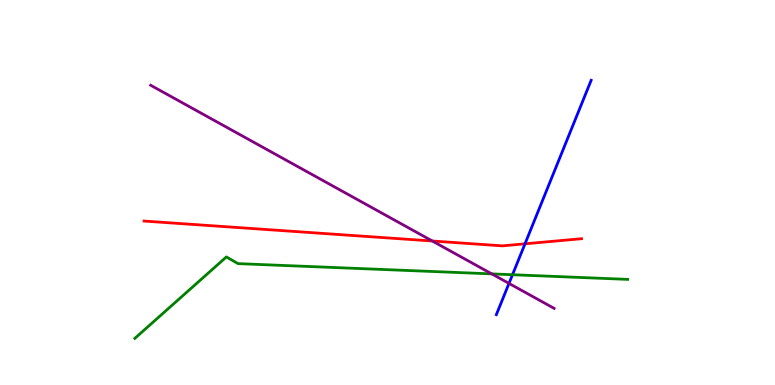[{'lines': ['blue', 'red'], 'intersections': [{'x': 6.77, 'y': 3.67}]}, {'lines': ['green', 'red'], 'intersections': []}, {'lines': ['purple', 'red'], 'intersections': [{'x': 5.58, 'y': 3.74}]}, {'lines': ['blue', 'green'], 'intersections': [{'x': 6.61, 'y': 2.86}]}, {'lines': ['blue', 'purple'], 'intersections': [{'x': 6.57, 'y': 2.64}]}, {'lines': ['green', 'purple'], 'intersections': [{'x': 6.35, 'y': 2.89}]}]